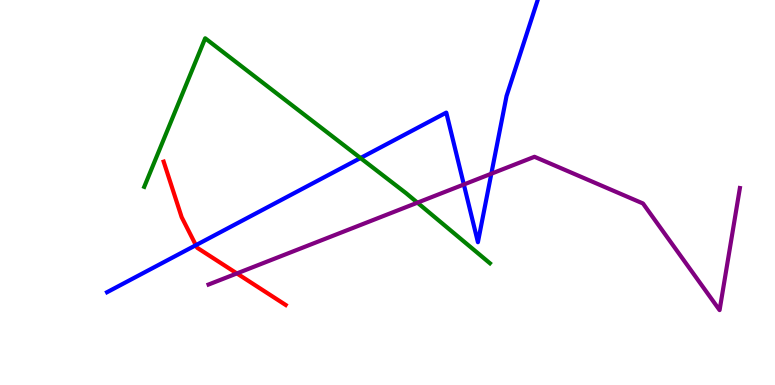[{'lines': ['blue', 'red'], 'intersections': [{'x': 2.53, 'y': 3.63}]}, {'lines': ['green', 'red'], 'intersections': []}, {'lines': ['purple', 'red'], 'intersections': [{'x': 3.06, 'y': 2.9}]}, {'lines': ['blue', 'green'], 'intersections': [{'x': 4.65, 'y': 5.9}]}, {'lines': ['blue', 'purple'], 'intersections': [{'x': 5.98, 'y': 5.21}, {'x': 6.34, 'y': 5.49}]}, {'lines': ['green', 'purple'], 'intersections': [{'x': 5.39, 'y': 4.74}]}]